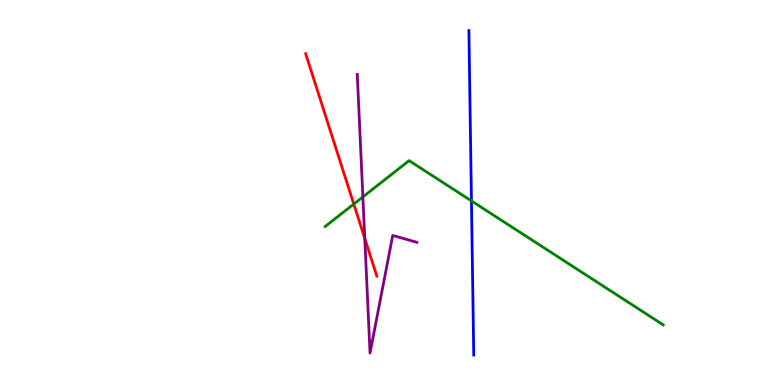[{'lines': ['blue', 'red'], 'intersections': []}, {'lines': ['green', 'red'], 'intersections': [{'x': 4.56, 'y': 4.7}]}, {'lines': ['purple', 'red'], 'intersections': [{'x': 4.71, 'y': 3.81}]}, {'lines': ['blue', 'green'], 'intersections': [{'x': 6.08, 'y': 4.78}]}, {'lines': ['blue', 'purple'], 'intersections': []}, {'lines': ['green', 'purple'], 'intersections': [{'x': 4.68, 'y': 4.89}]}]